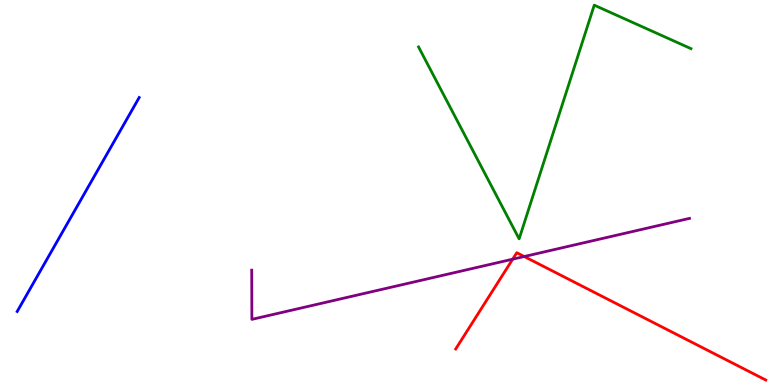[{'lines': ['blue', 'red'], 'intersections': []}, {'lines': ['green', 'red'], 'intersections': []}, {'lines': ['purple', 'red'], 'intersections': [{'x': 6.62, 'y': 3.27}, {'x': 6.76, 'y': 3.34}]}, {'lines': ['blue', 'green'], 'intersections': []}, {'lines': ['blue', 'purple'], 'intersections': []}, {'lines': ['green', 'purple'], 'intersections': []}]